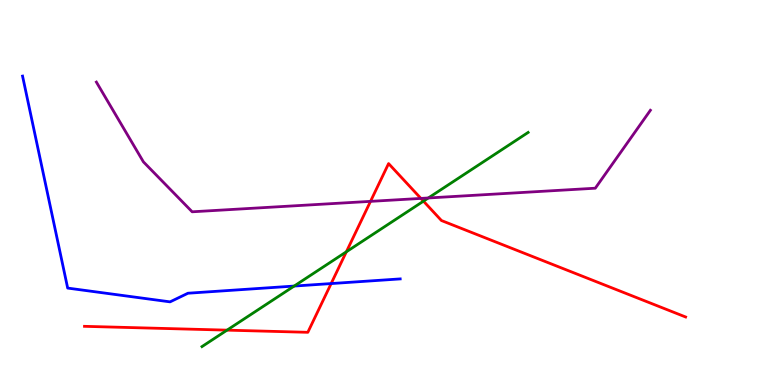[{'lines': ['blue', 'red'], 'intersections': [{'x': 4.27, 'y': 2.63}]}, {'lines': ['green', 'red'], 'intersections': [{'x': 2.93, 'y': 1.42}, {'x': 4.47, 'y': 3.46}, {'x': 5.46, 'y': 4.78}]}, {'lines': ['purple', 'red'], 'intersections': [{'x': 4.78, 'y': 4.77}, {'x': 5.43, 'y': 4.85}]}, {'lines': ['blue', 'green'], 'intersections': [{'x': 3.8, 'y': 2.57}]}, {'lines': ['blue', 'purple'], 'intersections': []}, {'lines': ['green', 'purple'], 'intersections': [{'x': 5.53, 'y': 4.86}]}]